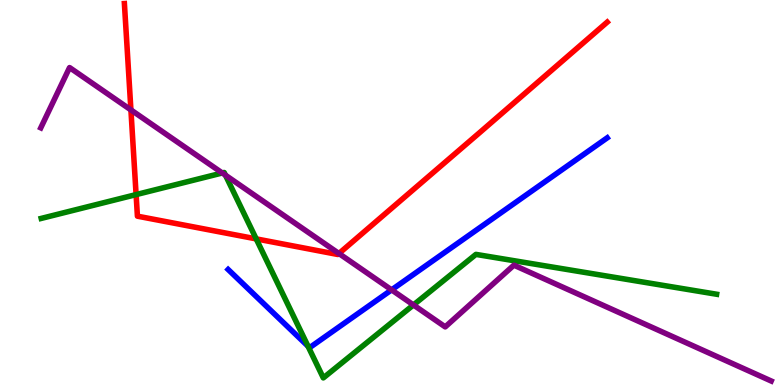[{'lines': ['blue', 'red'], 'intersections': []}, {'lines': ['green', 'red'], 'intersections': [{'x': 1.76, 'y': 4.95}, {'x': 3.31, 'y': 3.8}]}, {'lines': ['purple', 'red'], 'intersections': [{'x': 1.69, 'y': 7.15}, {'x': 4.37, 'y': 3.42}]}, {'lines': ['blue', 'green'], 'intersections': [{'x': 3.97, 'y': 1.01}]}, {'lines': ['blue', 'purple'], 'intersections': [{'x': 5.05, 'y': 2.47}]}, {'lines': ['green', 'purple'], 'intersections': [{'x': 2.87, 'y': 5.51}, {'x': 2.91, 'y': 5.45}, {'x': 5.33, 'y': 2.08}]}]